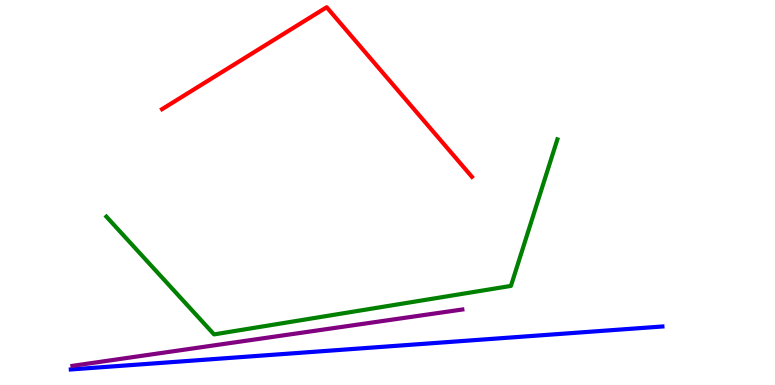[{'lines': ['blue', 'red'], 'intersections': []}, {'lines': ['green', 'red'], 'intersections': []}, {'lines': ['purple', 'red'], 'intersections': []}, {'lines': ['blue', 'green'], 'intersections': []}, {'lines': ['blue', 'purple'], 'intersections': []}, {'lines': ['green', 'purple'], 'intersections': []}]